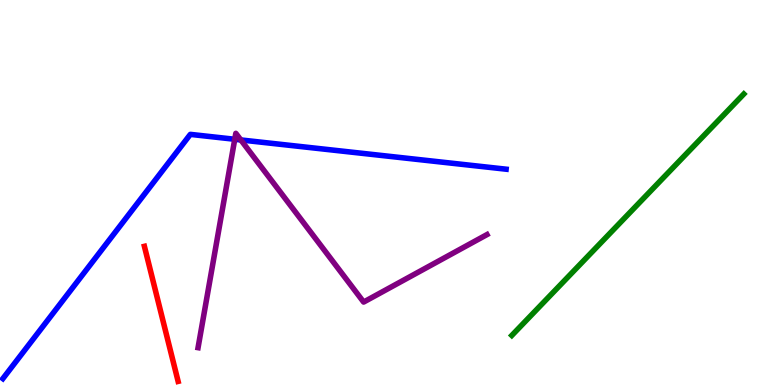[{'lines': ['blue', 'red'], 'intersections': []}, {'lines': ['green', 'red'], 'intersections': []}, {'lines': ['purple', 'red'], 'intersections': []}, {'lines': ['blue', 'green'], 'intersections': []}, {'lines': ['blue', 'purple'], 'intersections': [{'x': 3.03, 'y': 6.38}, {'x': 3.11, 'y': 6.37}]}, {'lines': ['green', 'purple'], 'intersections': []}]